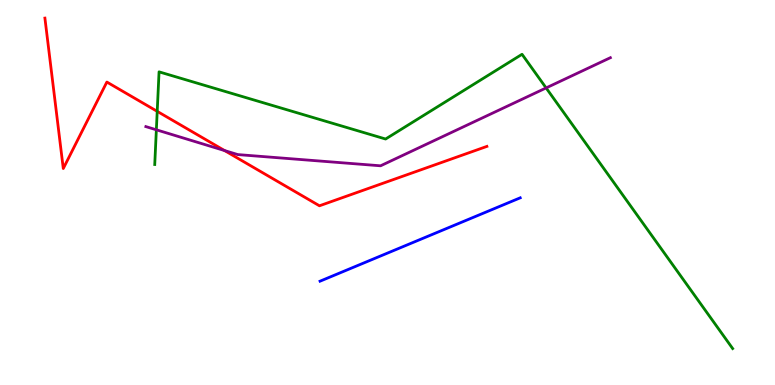[{'lines': ['blue', 'red'], 'intersections': []}, {'lines': ['green', 'red'], 'intersections': [{'x': 2.03, 'y': 7.11}]}, {'lines': ['purple', 'red'], 'intersections': [{'x': 2.9, 'y': 6.09}]}, {'lines': ['blue', 'green'], 'intersections': []}, {'lines': ['blue', 'purple'], 'intersections': []}, {'lines': ['green', 'purple'], 'intersections': [{'x': 2.02, 'y': 6.63}, {'x': 7.05, 'y': 7.72}]}]